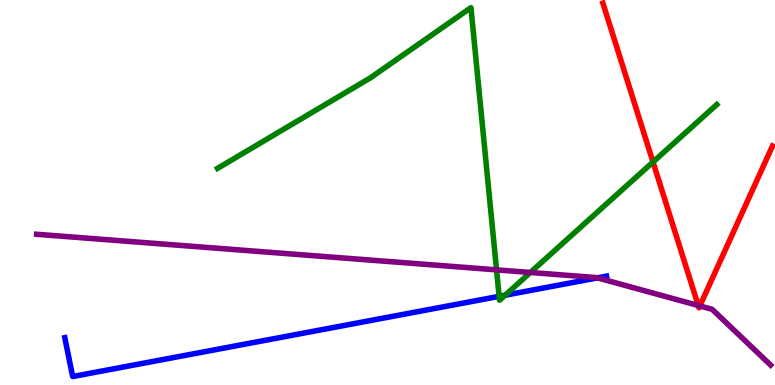[{'lines': ['blue', 'red'], 'intersections': []}, {'lines': ['green', 'red'], 'intersections': [{'x': 8.43, 'y': 5.79}]}, {'lines': ['purple', 'red'], 'intersections': [{'x': 9.01, 'y': 2.06}, {'x': 9.03, 'y': 2.05}]}, {'lines': ['blue', 'green'], 'intersections': [{'x': 6.44, 'y': 2.3}, {'x': 6.52, 'y': 2.33}]}, {'lines': ['blue', 'purple'], 'intersections': [{'x': 7.71, 'y': 2.78}]}, {'lines': ['green', 'purple'], 'intersections': [{'x': 6.41, 'y': 2.99}, {'x': 6.84, 'y': 2.92}]}]